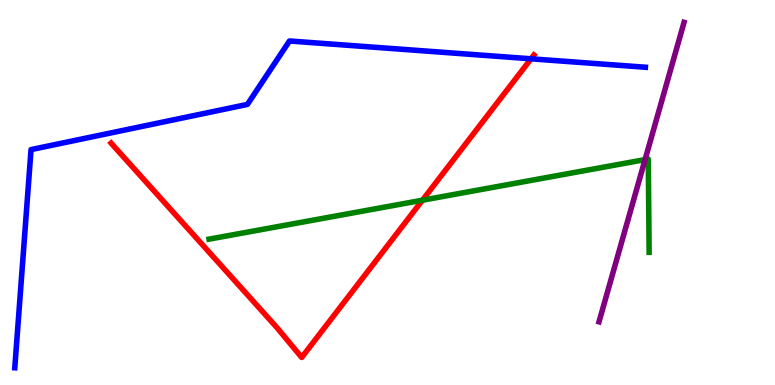[{'lines': ['blue', 'red'], 'intersections': [{'x': 6.85, 'y': 8.47}]}, {'lines': ['green', 'red'], 'intersections': [{'x': 5.45, 'y': 4.8}]}, {'lines': ['purple', 'red'], 'intersections': []}, {'lines': ['blue', 'green'], 'intersections': []}, {'lines': ['blue', 'purple'], 'intersections': []}, {'lines': ['green', 'purple'], 'intersections': [{'x': 8.32, 'y': 5.85}]}]